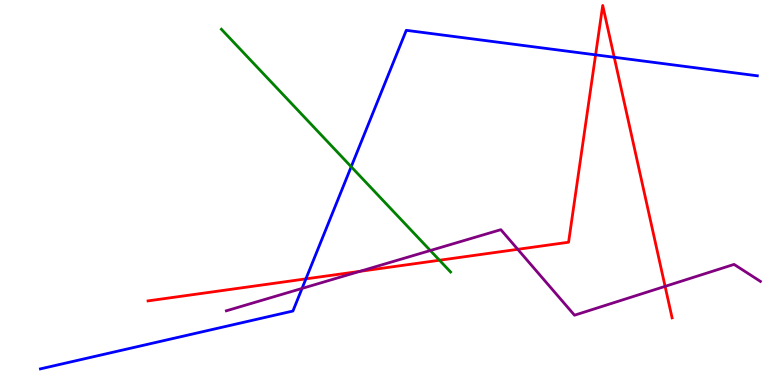[{'lines': ['blue', 'red'], 'intersections': [{'x': 3.95, 'y': 2.76}, {'x': 7.69, 'y': 8.58}, {'x': 7.93, 'y': 8.51}]}, {'lines': ['green', 'red'], 'intersections': [{'x': 5.67, 'y': 3.24}]}, {'lines': ['purple', 'red'], 'intersections': [{'x': 4.64, 'y': 2.95}, {'x': 6.68, 'y': 3.52}, {'x': 8.58, 'y': 2.56}]}, {'lines': ['blue', 'green'], 'intersections': [{'x': 4.53, 'y': 5.67}]}, {'lines': ['blue', 'purple'], 'intersections': [{'x': 3.9, 'y': 2.51}]}, {'lines': ['green', 'purple'], 'intersections': [{'x': 5.55, 'y': 3.49}]}]